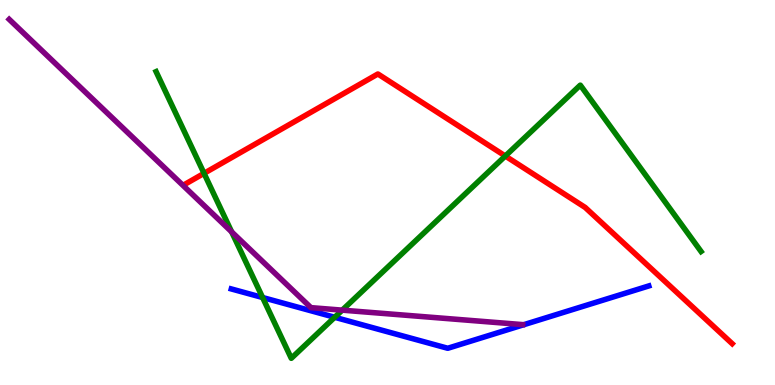[{'lines': ['blue', 'red'], 'intersections': []}, {'lines': ['green', 'red'], 'intersections': [{'x': 2.63, 'y': 5.5}, {'x': 6.52, 'y': 5.95}]}, {'lines': ['purple', 'red'], 'intersections': []}, {'lines': ['blue', 'green'], 'intersections': [{'x': 3.39, 'y': 2.27}, {'x': 4.32, 'y': 1.76}]}, {'lines': ['blue', 'purple'], 'intersections': []}, {'lines': ['green', 'purple'], 'intersections': [{'x': 2.99, 'y': 3.98}, {'x': 4.42, 'y': 1.94}]}]